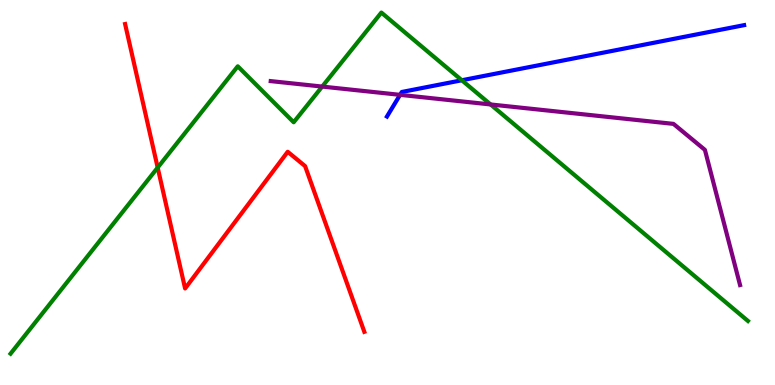[{'lines': ['blue', 'red'], 'intersections': []}, {'lines': ['green', 'red'], 'intersections': [{'x': 2.03, 'y': 5.65}]}, {'lines': ['purple', 'red'], 'intersections': []}, {'lines': ['blue', 'green'], 'intersections': [{'x': 5.96, 'y': 7.92}]}, {'lines': ['blue', 'purple'], 'intersections': [{'x': 5.16, 'y': 7.54}]}, {'lines': ['green', 'purple'], 'intersections': [{'x': 4.16, 'y': 7.75}, {'x': 6.33, 'y': 7.29}]}]